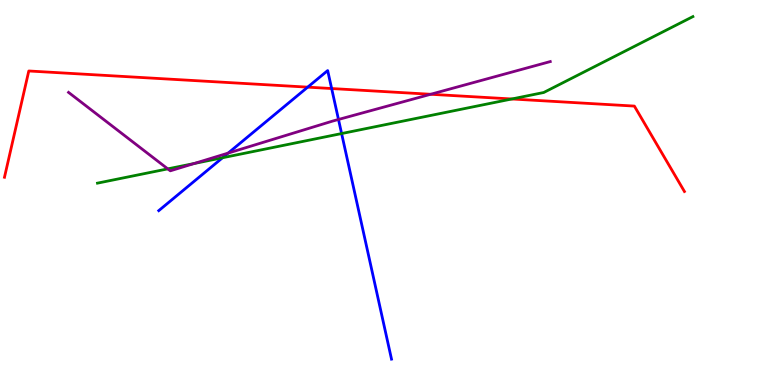[{'lines': ['blue', 'red'], 'intersections': [{'x': 3.97, 'y': 7.74}, {'x': 4.28, 'y': 7.7}]}, {'lines': ['green', 'red'], 'intersections': [{'x': 6.6, 'y': 7.43}]}, {'lines': ['purple', 'red'], 'intersections': [{'x': 5.56, 'y': 7.55}]}, {'lines': ['blue', 'green'], 'intersections': [{'x': 2.87, 'y': 5.9}, {'x': 4.41, 'y': 6.53}]}, {'lines': ['blue', 'purple'], 'intersections': [{'x': 2.94, 'y': 6.02}, {'x': 4.37, 'y': 6.9}]}, {'lines': ['green', 'purple'], 'intersections': [{'x': 2.16, 'y': 5.61}, {'x': 2.51, 'y': 5.75}]}]